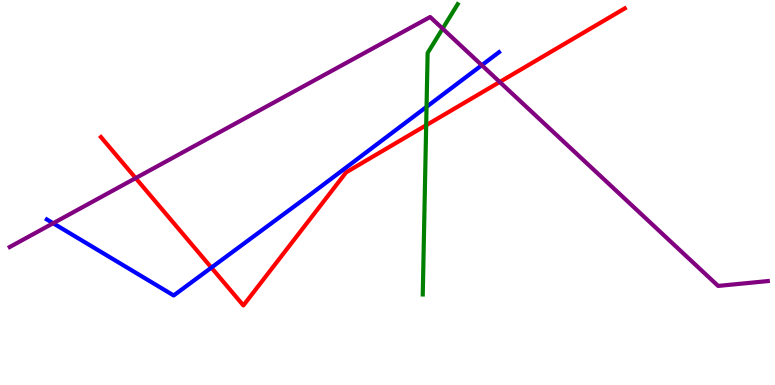[{'lines': ['blue', 'red'], 'intersections': [{'x': 2.73, 'y': 3.05}]}, {'lines': ['green', 'red'], 'intersections': [{'x': 5.5, 'y': 6.75}]}, {'lines': ['purple', 'red'], 'intersections': [{'x': 1.75, 'y': 5.37}, {'x': 6.45, 'y': 7.87}]}, {'lines': ['blue', 'green'], 'intersections': [{'x': 5.5, 'y': 7.22}]}, {'lines': ['blue', 'purple'], 'intersections': [{'x': 0.686, 'y': 4.2}, {'x': 6.22, 'y': 8.31}]}, {'lines': ['green', 'purple'], 'intersections': [{'x': 5.71, 'y': 9.26}]}]